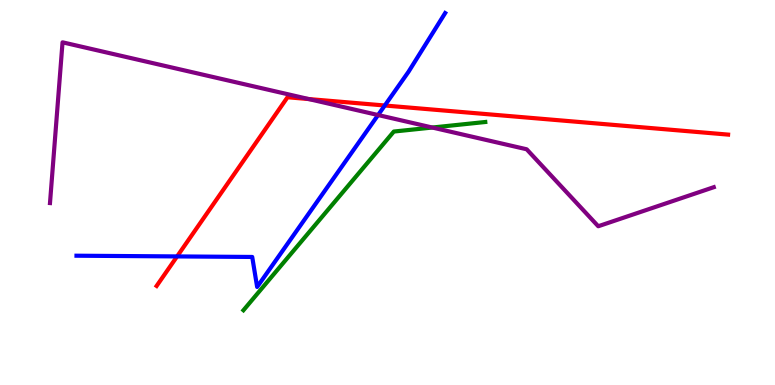[{'lines': ['blue', 'red'], 'intersections': [{'x': 2.29, 'y': 3.34}, {'x': 4.97, 'y': 7.26}]}, {'lines': ['green', 'red'], 'intersections': []}, {'lines': ['purple', 'red'], 'intersections': [{'x': 3.98, 'y': 7.43}]}, {'lines': ['blue', 'green'], 'intersections': []}, {'lines': ['blue', 'purple'], 'intersections': [{'x': 4.88, 'y': 7.01}]}, {'lines': ['green', 'purple'], 'intersections': [{'x': 5.58, 'y': 6.69}]}]